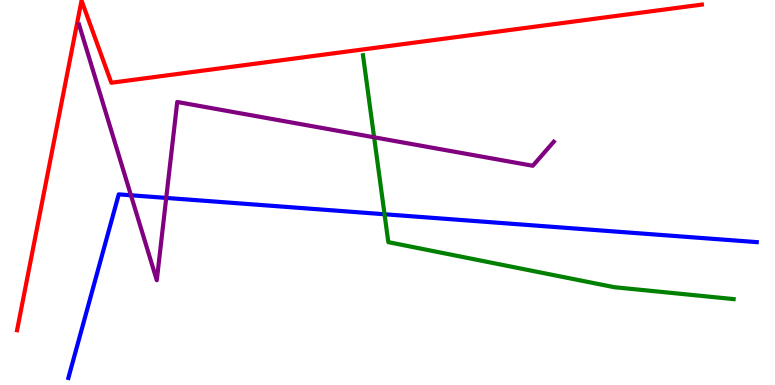[{'lines': ['blue', 'red'], 'intersections': []}, {'lines': ['green', 'red'], 'intersections': []}, {'lines': ['purple', 'red'], 'intersections': []}, {'lines': ['blue', 'green'], 'intersections': [{'x': 4.96, 'y': 4.43}]}, {'lines': ['blue', 'purple'], 'intersections': [{'x': 1.69, 'y': 4.93}, {'x': 2.14, 'y': 4.86}]}, {'lines': ['green', 'purple'], 'intersections': [{'x': 4.83, 'y': 6.43}]}]